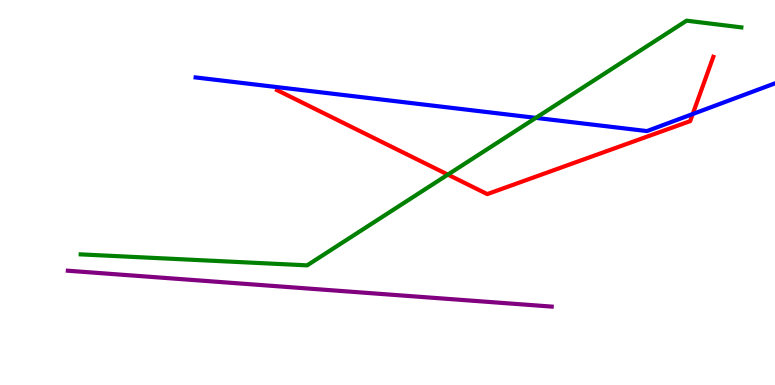[{'lines': ['blue', 'red'], 'intersections': [{'x': 8.94, 'y': 7.04}]}, {'lines': ['green', 'red'], 'intersections': [{'x': 5.78, 'y': 5.46}]}, {'lines': ['purple', 'red'], 'intersections': []}, {'lines': ['blue', 'green'], 'intersections': [{'x': 6.91, 'y': 6.94}]}, {'lines': ['blue', 'purple'], 'intersections': []}, {'lines': ['green', 'purple'], 'intersections': []}]